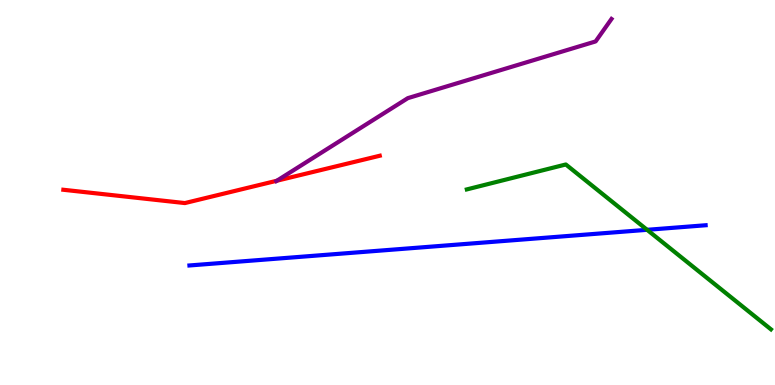[{'lines': ['blue', 'red'], 'intersections': []}, {'lines': ['green', 'red'], 'intersections': []}, {'lines': ['purple', 'red'], 'intersections': [{'x': 3.57, 'y': 5.31}]}, {'lines': ['blue', 'green'], 'intersections': [{'x': 8.35, 'y': 4.03}]}, {'lines': ['blue', 'purple'], 'intersections': []}, {'lines': ['green', 'purple'], 'intersections': []}]